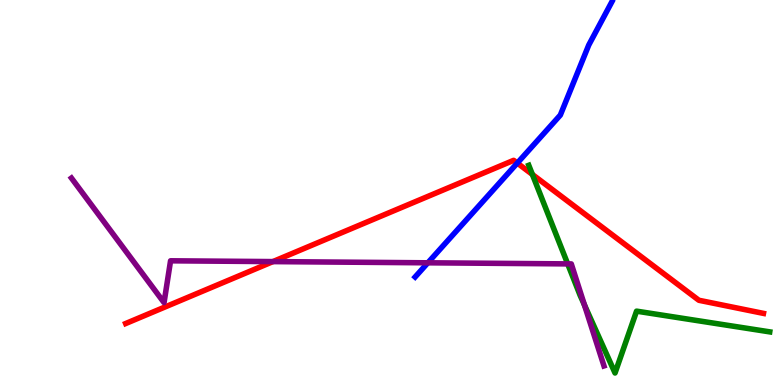[{'lines': ['blue', 'red'], 'intersections': [{'x': 6.67, 'y': 5.76}]}, {'lines': ['green', 'red'], 'intersections': [{'x': 6.87, 'y': 5.47}]}, {'lines': ['purple', 'red'], 'intersections': [{'x': 3.52, 'y': 3.21}]}, {'lines': ['blue', 'green'], 'intersections': []}, {'lines': ['blue', 'purple'], 'intersections': [{'x': 5.52, 'y': 3.17}]}, {'lines': ['green', 'purple'], 'intersections': [{'x': 7.33, 'y': 3.15}, {'x': 7.54, 'y': 2.08}]}]